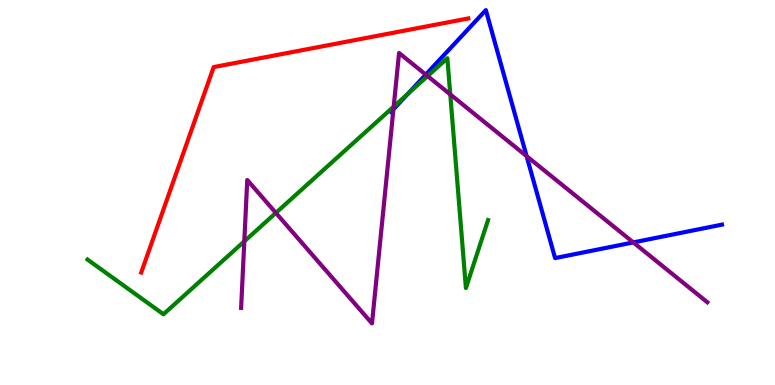[{'lines': ['blue', 'red'], 'intersections': []}, {'lines': ['green', 'red'], 'intersections': []}, {'lines': ['purple', 'red'], 'intersections': []}, {'lines': ['blue', 'green'], 'intersections': [{'x': 5.26, 'y': 7.56}]}, {'lines': ['blue', 'purple'], 'intersections': [{'x': 5.08, 'y': 7.16}, {'x': 5.49, 'y': 8.06}, {'x': 6.8, 'y': 5.94}, {'x': 8.17, 'y': 3.7}]}, {'lines': ['green', 'purple'], 'intersections': [{'x': 3.15, 'y': 3.73}, {'x': 3.56, 'y': 4.47}, {'x': 5.08, 'y': 7.23}, {'x': 5.52, 'y': 8.02}, {'x': 5.81, 'y': 7.55}]}]